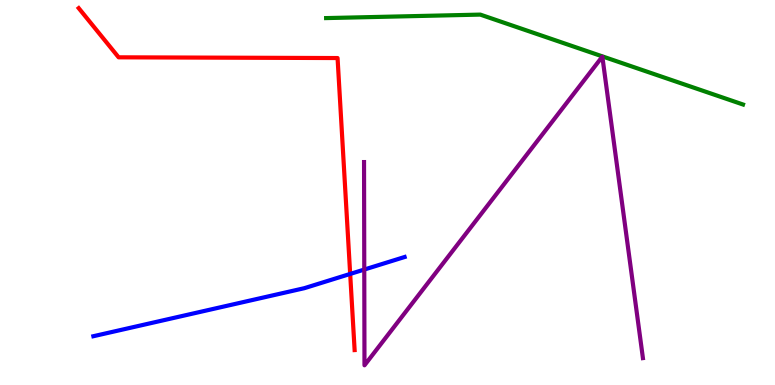[{'lines': ['blue', 'red'], 'intersections': [{'x': 4.52, 'y': 2.88}]}, {'lines': ['green', 'red'], 'intersections': []}, {'lines': ['purple', 'red'], 'intersections': []}, {'lines': ['blue', 'green'], 'intersections': []}, {'lines': ['blue', 'purple'], 'intersections': [{'x': 4.7, 'y': 3.0}]}, {'lines': ['green', 'purple'], 'intersections': []}]